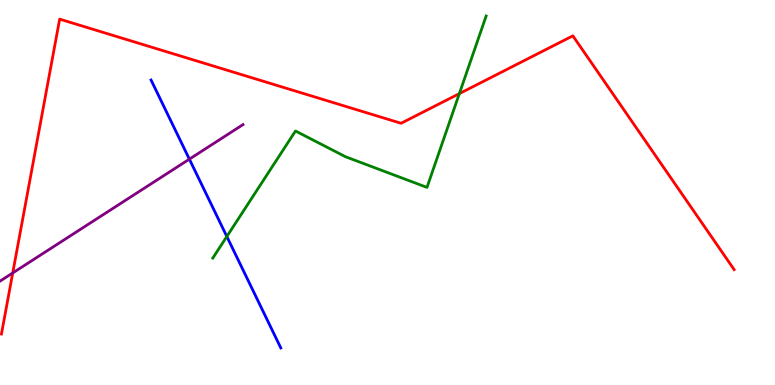[{'lines': ['blue', 'red'], 'intersections': []}, {'lines': ['green', 'red'], 'intersections': [{'x': 5.93, 'y': 7.57}]}, {'lines': ['purple', 'red'], 'intersections': [{'x': 0.164, 'y': 2.91}]}, {'lines': ['blue', 'green'], 'intersections': [{'x': 2.93, 'y': 3.86}]}, {'lines': ['blue', 'purple'], 'intersections': [{'x': 2.44, 'y': 5.87}]}, {'lines': ['green', 'purple'], 'intersections': []}]